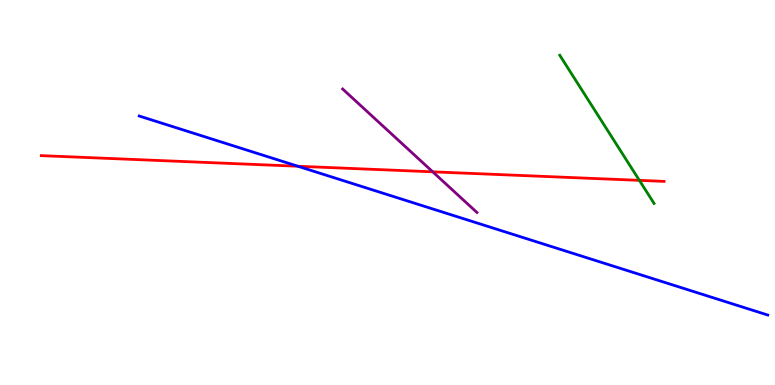[{'lines': ['blue', 'red'], 'intersections': [{'x': 3.84, 'y': 5.68}]}, {'lines': ['green', 'red'], 'intersections': [{'x': 8.25, 'y': 5.32}]}, {'lines': ['purple', 'red'], 'intersections': [{'x': 5.58, 'y': 5.54}]}, {'lines': ['blue', 'green'], 'intersections': []}, {'lines': ['blue', 'purple'], 'intersections': []}, {'lines': ['green', 'purple'], 'intersections': []}]